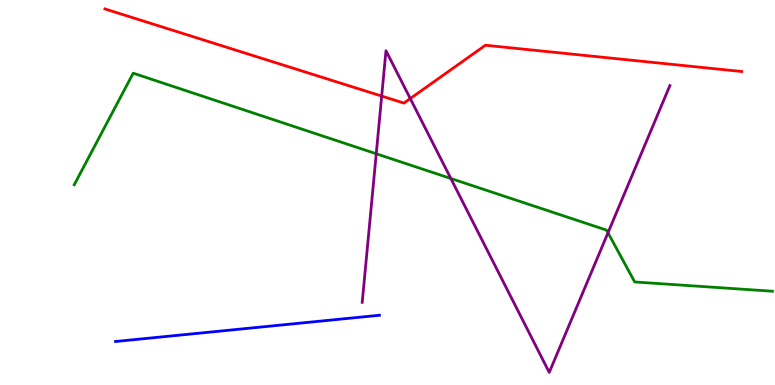[{'lines': ['blue', 'red'], 'intersections': []}, {'lines': ['green', 'red'], 'intersections': []}, {'lines': ['purple', 'red'], 'intersections': [{'x': 4.93, 'y': 7.5}, {'x': 5.29, 'y': 7.44}]}, {'lines': ['blue', 'green'], 'intersections': []}, {'lines': ['blue', 'purple'], 'intersections': []}, {'lines': ['green', 'purple'], 'intersections': [{'x': 4.85, 'y': 6.01}, {'x': 5.82, 'y': 5.36}, {'x': 7.84, 'y': 3.95}]}]